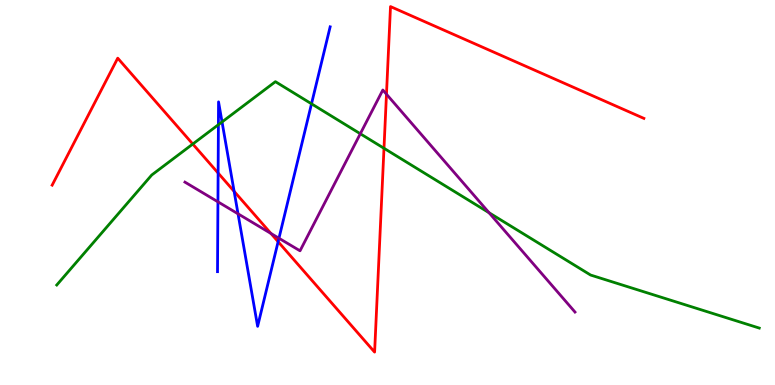[{'lines': ['blue', 'red'], 'intersections': [{'x': 2.81, 'y': 5.51}, {'x': 3.02, 'y': 5.03}, {'x': 3.59, 'y': 3.72}]}, {'lines': ['green', 'red'], 'intersections': [{'x': 2.49, 'y': 6.26}, {'x': 4.95, 'y': 6.15}]}, {'lines': ['purple', 'red'], 'intersections': [{'x': 3.5, 'y': 3.94}, {'x': 4.99, 'y': 7.55}]}, {'lines': ['blue', 'green'], 'intersections': [{'x': 2.82, 'y': 6.76}, {'x': 2.87, 'y': 6.83}, {'x': 4.02, 'y': 7.3}]}, {'lines': ['blue', 'purple'], 'intersections': [{'x': 2.81, 'y': 4.76}, {'x': 3.07, 'y': 4.45}, {'x': 3.6, 'y': 3.81}]}, {'lines': ['green', 'purple'], 'intersections': [{'x': 4.65, 'y': 6.53}, {'x': 6.31, 'y': 4.47}]}]